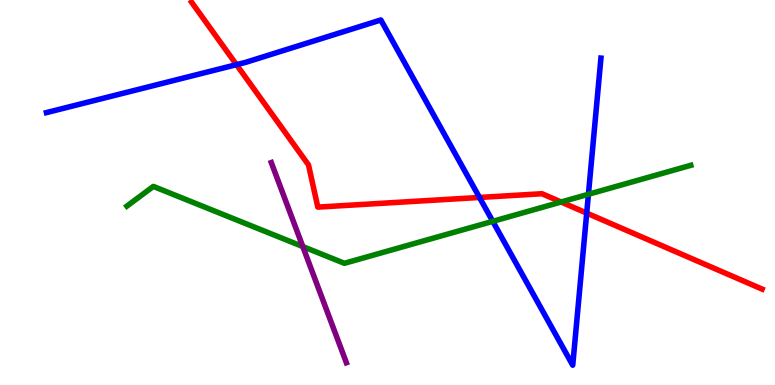[{'lines': ['blue', 'red'], 'intersections': [{'x': 3.05, 'y': 8.32}, {'x': 6.19, 'y': 4.87}, {'x': 7.57, 'y': 4.46}]}, {'lines': ['green', 'red'], 'intersections': [{'x': 7.24, 'y': 4.75}]}, {'lines': ['purple', 'red'], 'intersections': []}, {'lines': ['blue', 'green'], 'intersections': [{'x': 6.36, 'y': 4.25}, {'x': 7.59, 'y': 4.95}]}, {'lines': ['blue', 'purple'], 'intersections': []}, {'lines': ['green', 'purple'], 'intersections': [{'x': 3.91, 'y': 3.6}]}]